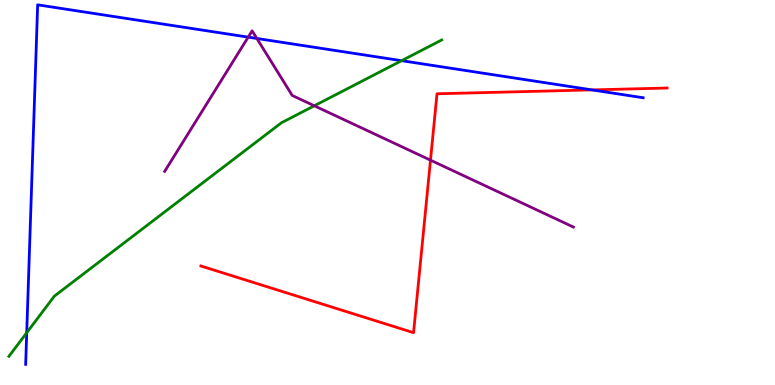[{'lines': ['blue', 'red'], 'intersections': [{'x': 7.64, 'y': 7.66}]}, {'lines': ['green', 'red'], 'intersections': []}, {'lines': ['purple', 'red'], 'intersections': [{'x': 5.55, 'y': 5.84}]}, {'lines': ['blue', 'green'], 'intersections': [{'x': 0.345, 'y': 1.36}, {'x': 5.18, 'y': 8.42}]}, {'lines': ['blue', 'purple'], 'intersections': [{'x': 3.2, 'y': 9.04}, {'x': 3.31, 'y': 9.0}]}, {'lines': ['green', 'purple'], 'intersections': [{'x': 4.06, 'y': 7.25}]}]